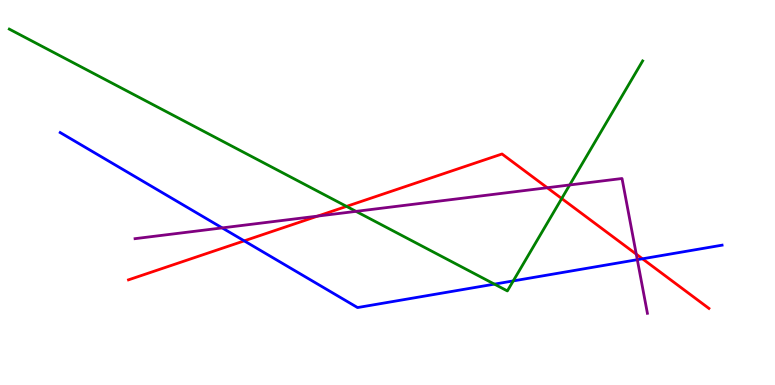[{'lines': ['blue', 'red'], 'intersections': [{'x': 3.15, 'y': 3.74}, {'x': 8.29, 'y': 3.28}]}, {'lines': ['green', 'red'], 'intersections': [{'x': 4.47, 'y': 4.64}, {'x': 7.25, 'y': 4.84}]}, {'lines': ['purple', 'red'], 'intersections': [{'x': 4.1, 'y': 4.39}, {'x': 7.06, 'y': 5.12}, {'x': 8.21, 'y': 3.4}]}, {'lines': ['blue', 'green'], 'intersections': [{'x': 6.38, 'y': 2.62}, {'x': 6.62, 'y': 2.7}]}, {'lines': ['blue', 'purple'], 'intersections': [{'x': 2.87, 'y': 4.08}, {'x': 8.22, 'y': 3.26}]}, {'lines': ['green', 'purple'], 'intersections': [{'x': 4.59, 'y': 4.51}, {'x': 7.35, 'y': 5.2}]}]